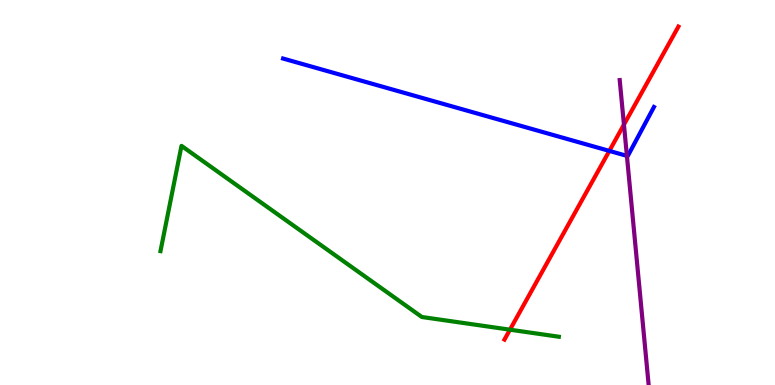[{'lines': ['blue', 'red'], 'intersections': [{'x': 7.86, 'y': 6.08}]}, {'lines': ['green', 'red'], 'intersections': [{'x': 6.58, 'y': 1.44}]}, {'lines': ['purple', 'red'], 'intersections': [{'x': 8.05, 'y': 6.76}]}, {'lines': ['blue', 'green'], 'intersections': []}, {'lines': ['blue', 'purple'], 'intersections': [{'x': 8.09, 'y': 5.95}]}, {'lines': ['green', 'purple'], 'intersections': []}]